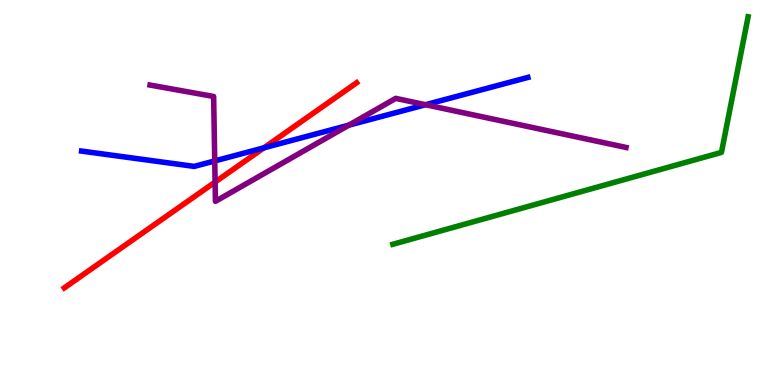[{'lines': ['blue', 'red'], 'intersections': [{'x': 3.41, 'y': 6.16}]}, {'lines': ['green', 'red'], 'intersections': []}, {'lines': ['purple', 'red'], 'intersections': [{'x': 2.78, 'y': 5.27}]}, {'lines': ['blue', 'green'], 'intersections': []}, {'lines': ['blue', 'purple'], 'intersections': [{'x': 2.77, 'y': 5.82}, {'x': 4.5, 'y': 6.75}, {'x': 5.49, 'y': 7.28}]}, {'lines': ['green', 'purple'], 'intersections': []}]